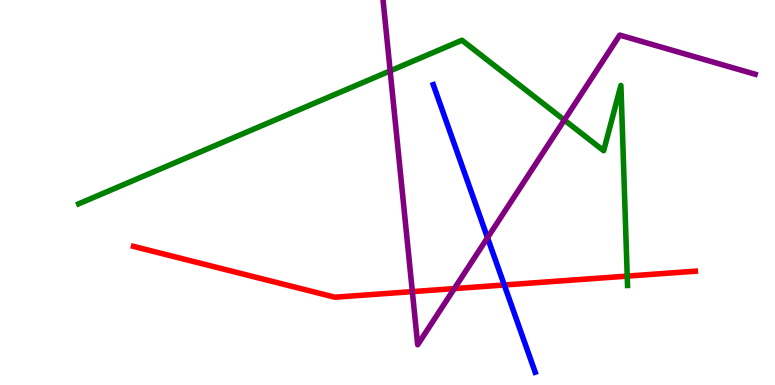[{'lines': ['blue', 'red'], 'intersections': [{'x': 6.51, 'y': 2.6}]}, {'lines': ['green', 'red'], 'intersections': [{'x': 8.09, 'y': 2.83}]}, {'lines': ['purple', 'red'], 'intersections': [{'x': 5.32, 'y': 2.43}, {'x': 5.86, 'y': 2.5}]}, {'lines': ['blue', 'green'], 'intersections': []}, {'lines': ['blue', 'purple'], 'intersections': [{'x': 6.29, 'y': 3.83}]}, {'lines': ['green', 'purple'], 'intersections': [{'x': 5.03, 'y': 8.16}, {'x': 7.28, 'y': 6.88}]}]